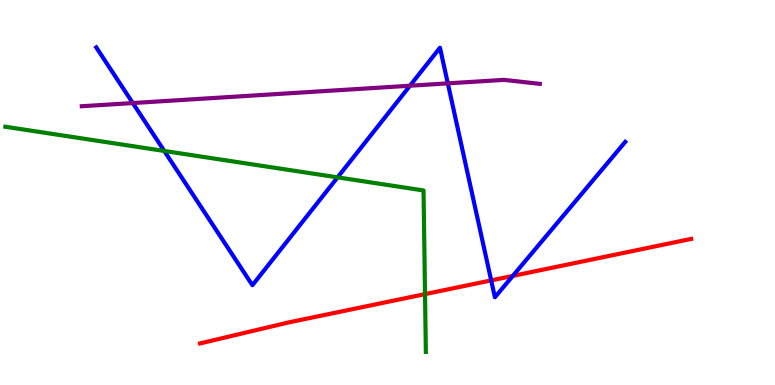[{'lines': ['blue', 'red'], 'intersections': [{'x': 6.34, 'y': 2.72}, {'x': 6.62, 'y': 2.83}]}, {'lines': ['green', 'red'], 'intersections': [{'x': 5.48, 'y': 2.36}]}, {'lines': ['purple', 'red'], 'intersections': []}, {'lines': ['blue', 'green'], 'intersections': [{'x': 2.12, 'y': 6.08}, {'x': 4.36, 'y': 5.39}]}, {'lines': ['blue', 'purple'], 'intersections': [{'x': 1.71, 'y': 7.32}, {'x': 5.29, 'y': 7.77}, {'x': 5.78, 'y': 7.83}]}, {'lines': ['green', 'purple'], 'intersections': []}]